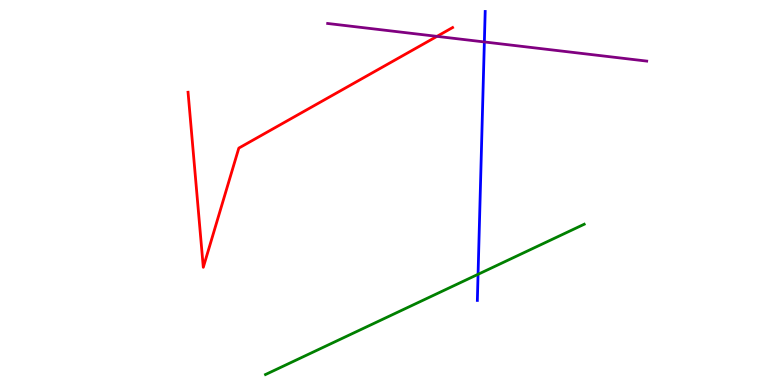[{'lines': ['blue', 'red'], 'intersections': []}, {'lines': ['green', 'red'], 'intersections': []}, {'lines': ['purple', 'red'], 'intersections': [{'x': 5.64, 'y': 9.06}]}, {'lines': ['blue', 'green'], 'intersections': [{'x': 6.17, 'y': 2.88}]}, {'lines': ['blue', 'purple'], 'intersections': [{'x': 6.25, 'y': 8.91}]}, {'lines': ['green', 'purple'], 'intersections': []}]